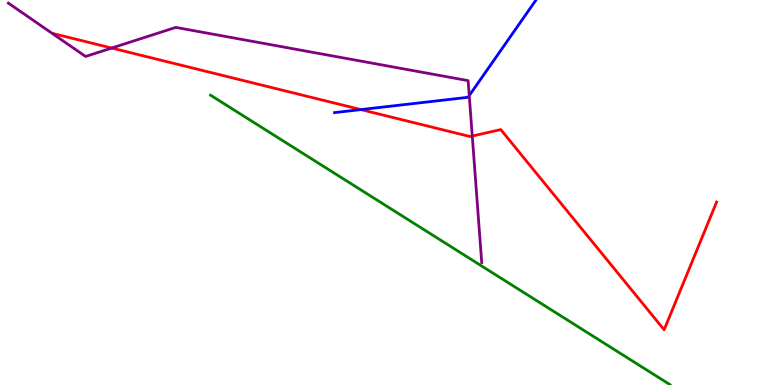[{'lines': ['blue', 'red'], 'intersections': [{'x': 4.66, 'y': 7.15}]}, {'lines': ['green', 'red'], 'intersections': []}, {'lines': ['purple', 'red'], 'intersections': [{'x': 1.44, 'y': 8.75}, {'x': 6.09, 'y': 6.47}]}, {'lines': ['blue', 'green'], 'intersections': []}, {'lines': ['blue', 'purple'], 'intersections': [{'x': 6.05, 'y': 7.52}]}, {'lines': ['green', 'purple'], 'intersections': []}]